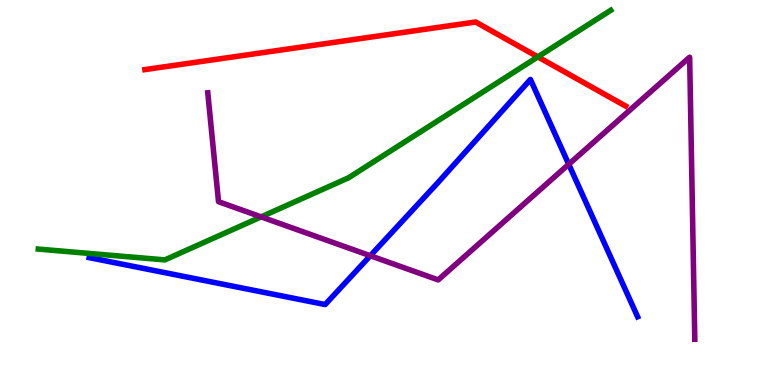[{'lines': ['blue', 'red'], 'intersections': []}, {'lines': ['green', 'red'], 'intersections': [{'x': 6.94, 'y': 8.52}]}, {'lines': ['purple', 'red'], 'intersections': []}, {'lines': ['blue', 'green'], 'intersections': []}, {'lines': ['blue', 'purple'], 'intersections': [{'x': 4.78, 'y': 3.36}, {'x': 7.34, 'y': 5.73}]}, {'lines': ['green', 'purple'], 'intersections': [{'x': 3.37, 'y': 4.37}]}]